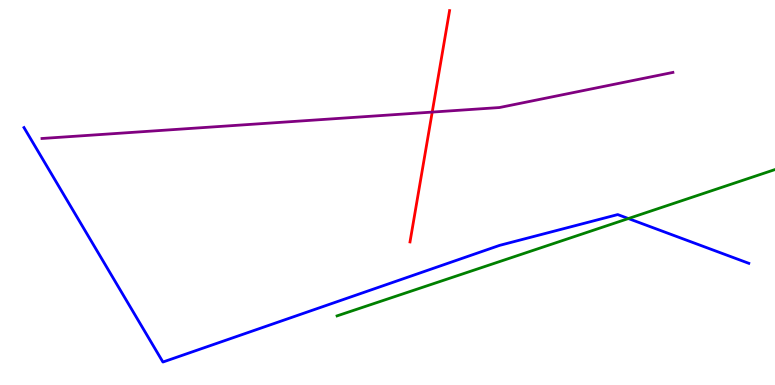[{'lines': ['blue', 'red'], 'intersections': []}, {'lines': ['green', 'red'], 'intersections': []}, {'lines': ['purple', 'red'], 'intersections': [{'x': 5.58, 'y': 7.09}]}, {'lines': ['blue', 'green'], 'intersections': [{'x': 8.11, 'y': 4.32}]}, {'lines': ['blue', 'purple'], 'intersections': []}, {'lines': ['green', 'purple'], 'intersections': []}]